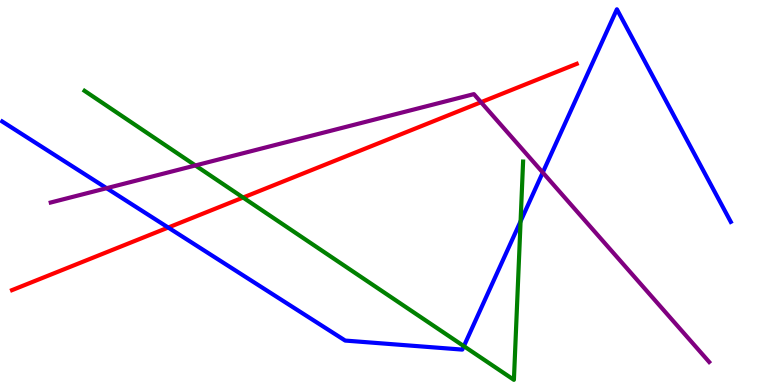[{'lines': ['blue', 'red'], 'intersections': [{'x': 2.17, 'y': 4.09}]}, {'lines': ['green', 'red'], 'intersections': [{'x': 3.14, 'y': 4.87}]}, {'lines': ['purple', 'red'], 'intersections': [{'x': 6.21, 'y': 7.35}]}, {'lines': ['blue', 'green'], 'intersections': [{'x': 5.99, 'y': 1.01}, {'x': 6.72, 'y': 4.25}]}, {'lines': ['blue', 'purple'], 'intersections': [{'x': 1.38, 'y': 5.11}, {'x': 7.0, 'y': 5.52}]}, {'lines': ['green', 'purple'], 'intersections': [{'x': 2.52, 'y': 5.7}]}]